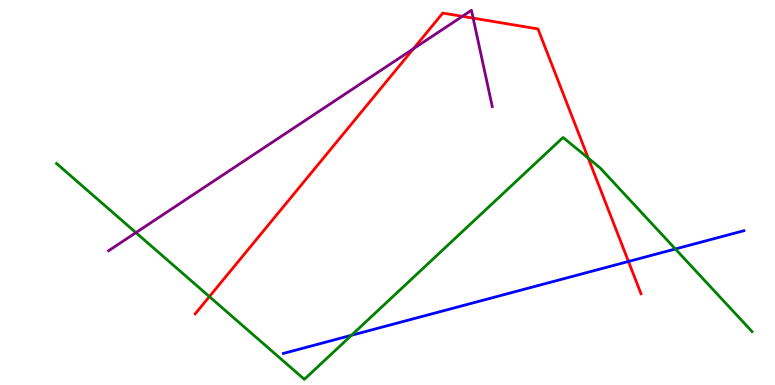[{'lines': ['blue', 'red'], 'intersections': [{'x': 8.11, 'y': 3.21}]}, {'lines': ['green', 'red'], 'intersections': [{'x': 2.7, 'y': 2.3}, {'x': 7.59, 'y': 5.89}]}, {'lines': ['purple', 'red'], 'intersections': [{'x': 5.33, 'y': 8.73}, {'x': 5.97, 'y': 9.58}, {'x': 6.11, 'y': 9.53}]}, {'lines': ['blue', 'green'], 'intersections': [{'x': 4.53, 'y': 1.29}, {'x': 8.71, 'y': 3.53}]}, {'lines': ['blue', 'purple'], 'intersections': []}, {'lines': ['green', 'purple'], 'intersections': [{'x': 1.75, 'y': 3.96}]}]